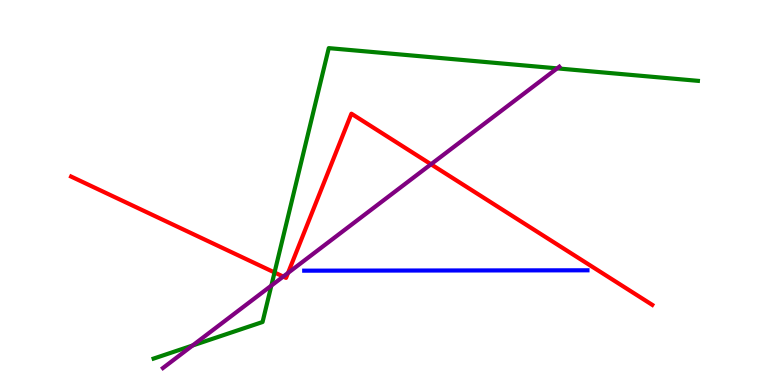[{'lines': ['blue', 'red'], 'intersections': []}, {'lines': ['green', 'red'], 'intersections': [{'x': 3.54, 'y': 2.92}]}, {'lines': ['purple', 'red'], 'intersections': [{'x': 3.65, 'y': 2.82}, {'x': 3.72, 'y': 2.91}, {'x': 5.56, 'y': 5.73}]}, {'lines': ['blue', 'green'], 'intersections': []}, {'lines': ['blue', 'purple'], 'intersections': []}, {'lines': ['green', 'purple'], 'intersections': [{'x': 2.48, 'y': 1.03}, {'x': 3.5, 'y': 2.58}, {'x': 7.19, 'y': 8.22}]}]